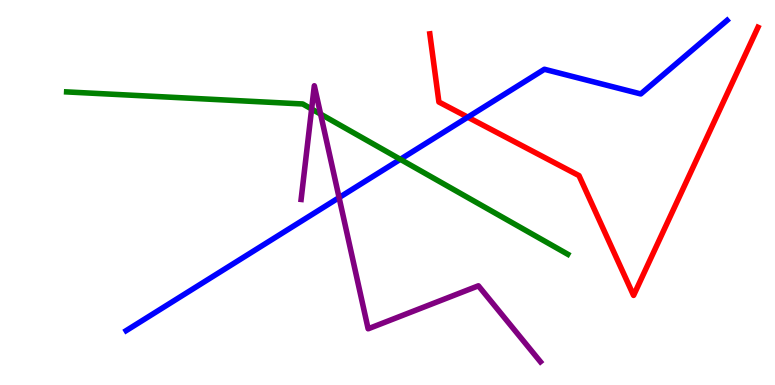[{'lines': ['blue', 'red'], 'intersections': [{'x': 6.04, 'y': 6.96}]}, {'lines': ['green', 'red'], 'intersections': []}, {'lines': ['purple', 'red'], 'intersections': []}, {'lines': ['blue', 'green'], 'intersections': [{'x': 5.17, 'y': 5.86}]}, {'lines': ['blue', 'purple'], 'intersections': [{'x': 4.38, 'y': 4.87}]}, {'lines': ['green', 'purple'], 'intersections': [{'x': 4.02, 'y': 7.17}, {'x': 4.14, 'y': 7.04}]}]